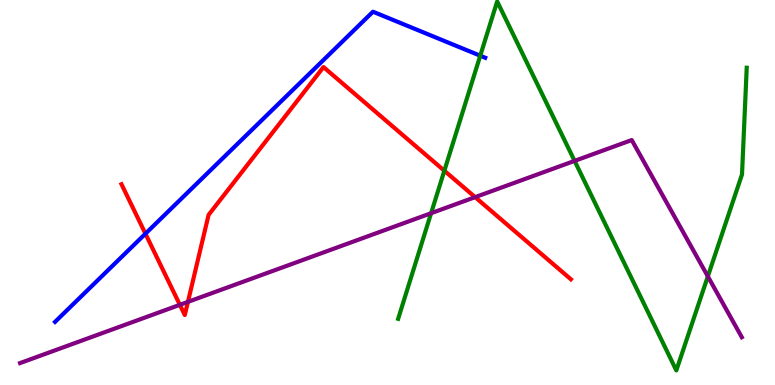[{'lines': ['blue', 'red'], 'intersections': [{'x': 1.88, 'y': 3.93}]}, {'lines': ['green', 'red'], 'intersections': [{'x': 5.73, 'y': 5.57}]}, {'lines': ['purple', 'red'], 'intersections': [{'x': 2.32, 'y': 2.08}, {'x': 2.42, 'y': 2.16}, {'x': 6.13, 'y': 4.88}]}, {'lines': ['blue', 'green'], 'intersections': [{'x': 6.2, 'y': 8.55}]}, {'lines': ['blue', 'purple'], 'intersections': []}, {'lines': ['green', 'purple'], 'intersections': [{'x': 5.56, 'y': 4.46}, {'x': 7.41, 'y': 5.82}, {'x': 9.13, 'y': 2.82}]}]